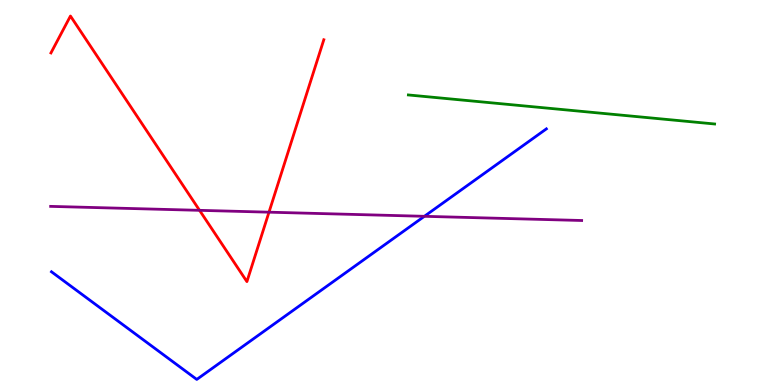[{'lines': ['blue', 'red'], 'intersections': []}, {'lines': ['green', 'red'], 'intersections': []}, {'lines': ['purple', 'red'], 'intersections': [{'x': 2.57, 'y': 4.54}, {'x': 3.47, 'y': 4.49}]}, {'lines': ['blue', 'green'], 'intersections': []}, {'lines': ['blue', 'purple'], 'intersections': [{'x': 5.48, 'y': 4.38}]}, {'lines': ['green', 'purple'], 'intersections': []}]